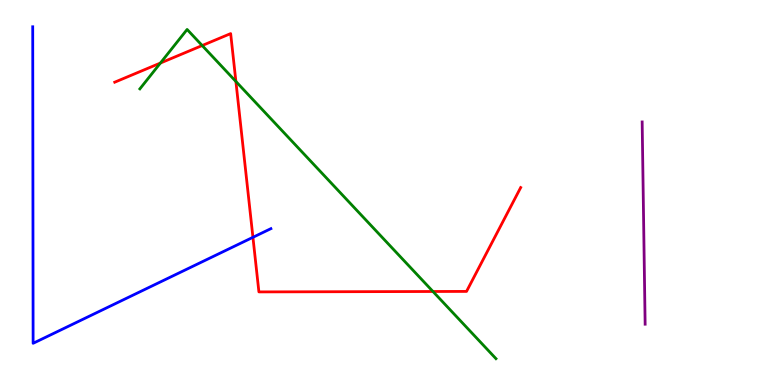[{'lines': ['blue', 'red'], 'intersections': [{'x': 3.26, 'y': 3.84}]}, {'lines': ['green', 'red'], 'intersections': [{'x': 2.07, 'y': 8.36}, {'x': 2.61, 'y': 8.82}, {'x': 3.04, 'y': 7.88}, {'x': 5.59, 'y': 2.43}]}, {'lines': ['purple', 'red'], 'intersections': []}, {'lines': ['blue', 'green'], 'intersections': []}, {'lines': ['blue', 'purple'], 'intersections': []}, {'lines': ['green', 'purple'], 'intersections': []}]